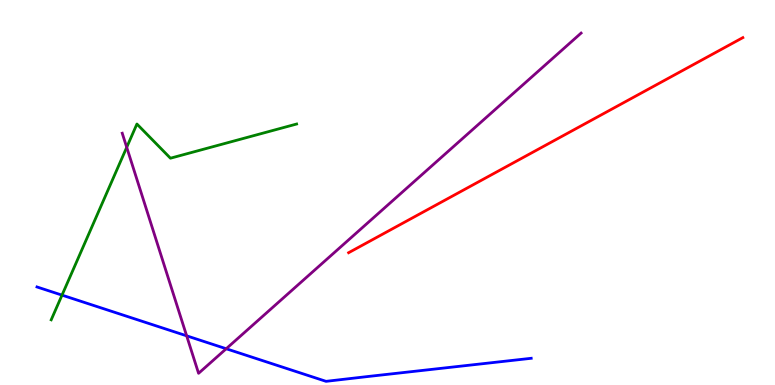[{'lines': ['blue', 'red'], 'intersections': []}, {'lines': ['green', 'red'], 'intersections': []}, {'lines': ['purple', 'red'], 'intersections': []}, {'lines': ['blue', 'green'], 'intersections': [{'x': 0.8, 'y': 2.33}]}, {'lines': ['blue', 'purple'], 'intersections': [{'x': 2.41, 'y': 1.28}, {'x': 2.92, 'y': 0.942}]}, {'lines': ['green', 'purple'], 'intersections': [{'x': 1.64, 'y': 6.17}]}]